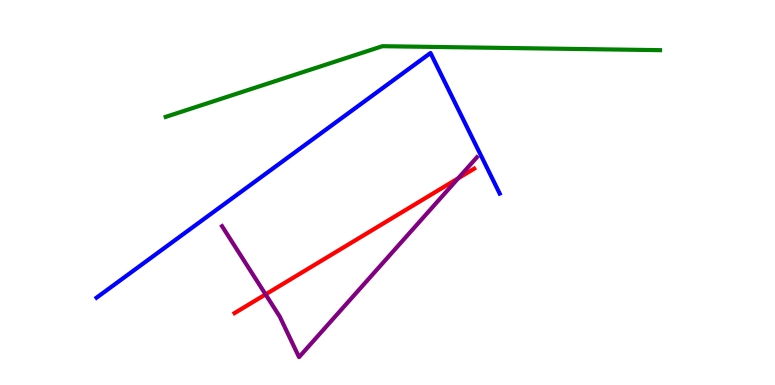[{'lines': ['blue', 'red'], 'intersections': []}, {'lines': ['green', 'red'], 'intersections': []}, {'lines': ['purple', 'red'], 'intersections': [{'x': 3.43, 'y': 2.35}, {'x': 5.91, 'y': 5.37}]}, {'lines': ['blue', 'green'], 'intersections': []}, {'lines': ['blue', 'purple'], 'intersections': []}, {'lines': ['green', 'purple'], 'intersections': []}]